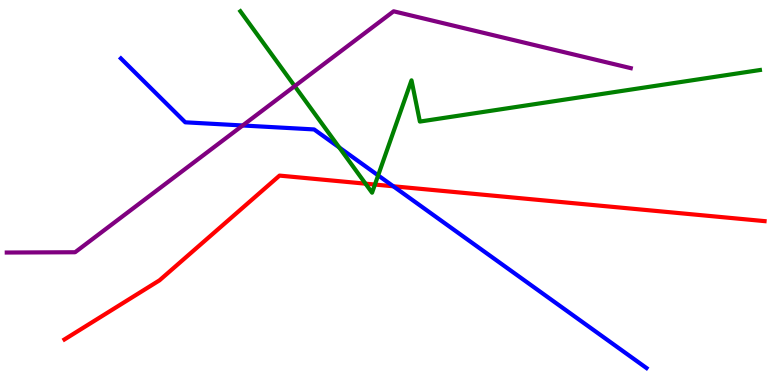[{'lines': ['blue', 'red'], 'intersections': [{'x': 5.07, 'y': 5.16}]}, {'lines': ['green', 'red'], 'intersections': [{'x': 4.72, 'y': 5.23}, {'x': 4.84, 'y': 5.21}]}, {'lines': ['purple', 'red'], 'intersections': []}, {'lines': ['blue', 'green'], 'intersections': [{'x': 4.38, 'y': 6.17}, {'x': 4.88, 'y': 5.44}]}, {'lines': ['blue', 'purple'], 'intersections': [{'x': 3.13, 'y': 6.74}]}, {'lines': ['green', 'purple'], 'intersections': [{'x': 3.8, 'y': 7.76}]}]